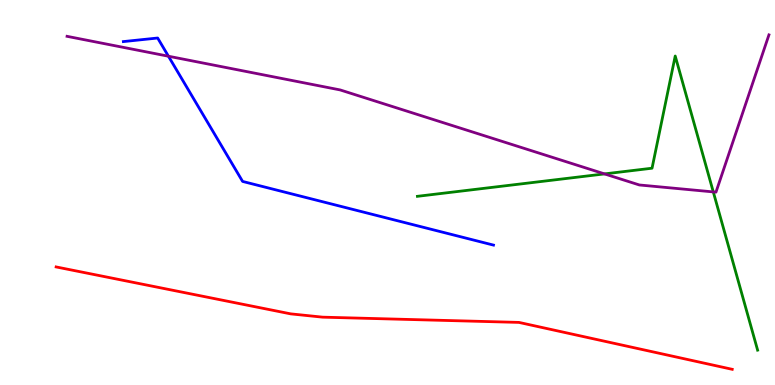[{'lines': ['blue', 'red'], 'intersections': []}, {'lines': ['green', 'red'], 'intersections': []}, {'lines': ['purple', 'red'], 'intersections': []}, {'lines': ['blue', 'green'], 'intersections': []}, {'lines': ['blue', 'purple'], 'intersections': [{'x': 2.17, 'y': 8.54}]}, {'lines': ['green', 'purple'], 'intersections': [{'x': 7.8, 'y': 5.48}, {'x': 9.2, 'y': 5.02}]}]